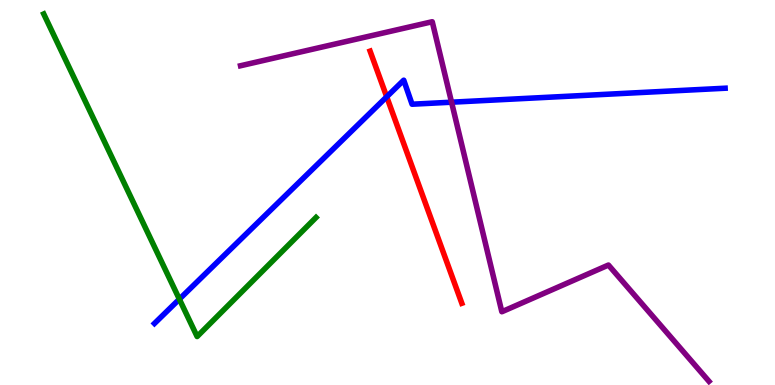[{'lines': ['blue', 'red'], 'intersections': [{'x': 4.99, 'y': 7.49}]}, {'lines': ['green', 'red'], 'intersections': []}, {'lines': ['purple', 'red'], 'intersections': []}, {'lines': ['blue', 'green'], 'intersections': [{'x': 2.31, 'y': 2.23}]}, {'lines': ['blue', 'purple'], 'intersections': [{'x': 5.83, 'y': 7.35}]}, {'lines': ['green', 'purple'], 'intersections': []}]